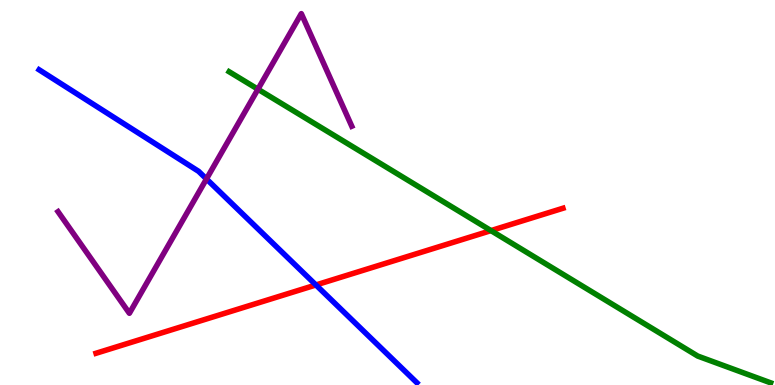[{'lines': ['blue', 'red'], 'intersections': [{'x': 4.08, 'y': 2.6}]}, {'lines': ['green', 'red'], 'intersections': [{'x': 6.34, 'y': 4.01}]}, {'lines': ['purple', 'red'], 'intersections': []}, {'lines': ['blue', 'green'], 'intersections': []}, {'lines': ['blue', 'purple'], 'intersections': [{'x': 2.66, 'y': 5.35}]}, {'lines': ['green', 'purple'], 'intersections': [{'x': 3.33, 'y': 7.68}]}]